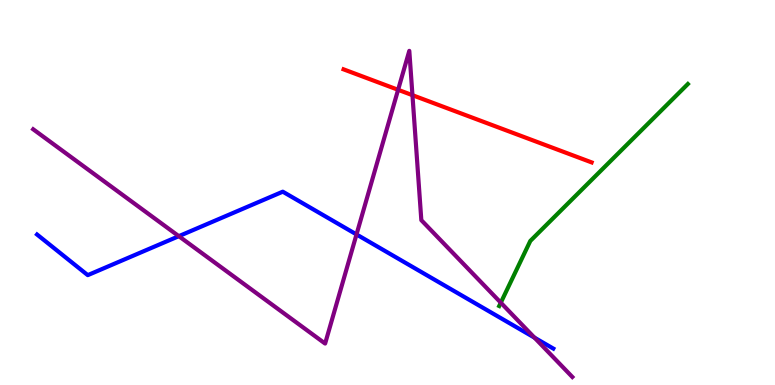[{'lines': ['blue', 'red'], 'intersections': []}, {'lines': ['green', 'red'], 'intersections': []}, {'lines': ['purple', 'red'], 'intersections': [{'x': 5.14, 'y': 7.67}, {'x': 5.32, 'y': 7.53}]}, {'lines': ['blue', 'green'], 'intersections': []}, {'lines': ['blue', 'purple'], 'intersections': [{'x': 2.31, 'y': 3.87}, {'x': 4.6, 'y': 3.91}, {'x': 6.9, 'y': 1.23}]}, {'lines': ['green', 'purple'], 'intersections': [{'x': 6.46, 'y': 2.14}]}]